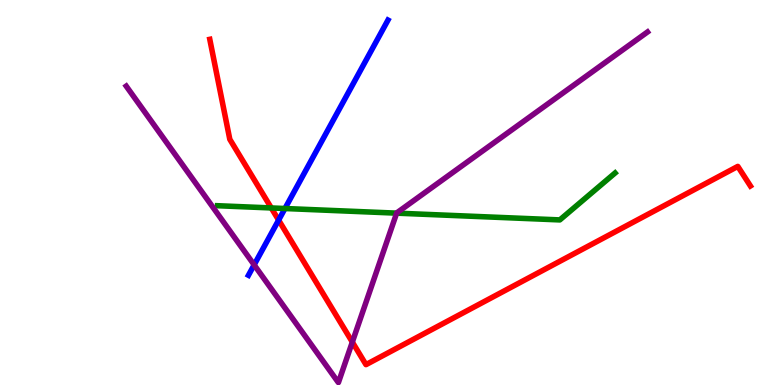[{'lines': ['blue', 'red'], 'intersections': [{'x': 3.6, 'y': 4.28}]}, {'lines': ['green', 'red'], 'intersections': [{'x': 3.5, 'y': 4.6}]}, {'lines': ['purple', 'red'], 'intersections': [{'x': 4.55, 'y': 1.12}]}, {'lines': ['blue', 'green'], 'intersections': [{'x': 3.68, 'y': 4.58}]}, {'lines': ['blue', 'purple'], 'intersections': [{'x': 3.28, 'y': 3.12}]}, {'lines': ['green', 'purple'], 'intersections': [{'x': 5.12, 'y': 4.46}]}]